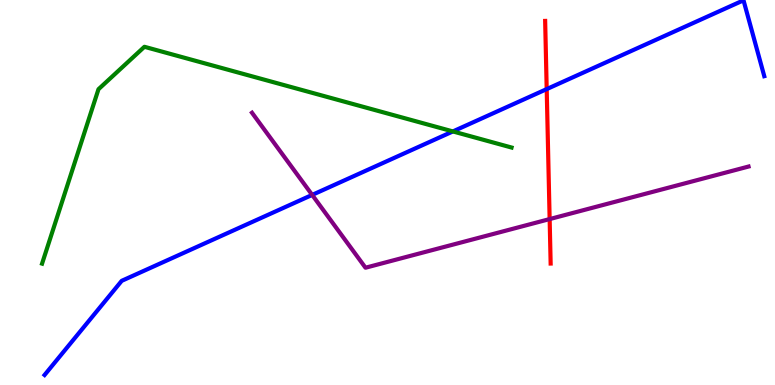[{'lines': ['blue', 'red'], 'intersections': [{'x': 7.05, 'y': 7.69}]}, {'lines': ['green', 'red'], 'intersections': []}, {'lines': ['purple', 'red'], 'intersections': [{'x': 7.09, 'y': 4.31}]}, {'lines': ['blue', 'green'], 'intersections': [{'x': 5.84, 'y': 6.59}]}, {'lines': ['blue', 'purple'], 'intersections': [{'x': 4.03, 'y': 4.94}]}, {'lines': ['green', 'purple'], 'intersections': []}]